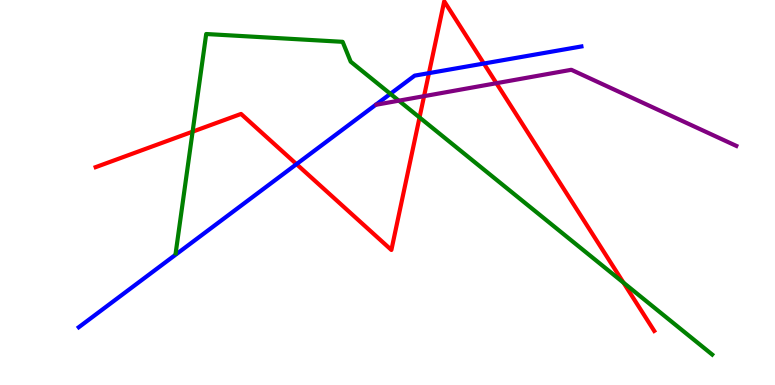[{'lines': ['blue', 'red'], 'intersections': [{'x': 3.83, 'y': 5.74}, {'x': 5.53, 'y': 8.1}, {'x': 6.24, 'y': 8.35}]}, {'lines': ['green', 'red'], 'intersections': [{'x': 2.49, 'y': 6.58}, {'x': 5.41, 'y': 6.95}, {'x': 8.05, 'y': 2.66}]}, {'lines': ['purple', 'red'], 'intersections': [{'x': 5.47, 'y': 7.5}, {'x': 6.41, 'y': 7.84}]}, {'lines': ['blue', 'green'], 'intersections': [{'x': 5.04, 'y': 7.56}]}, {'lines': ['blue', 'purple'], 'intersections': []}, {'lines': ['green', 'purple'], 'intersections': [{'x': 5.15, 'y': 7.38}]}]